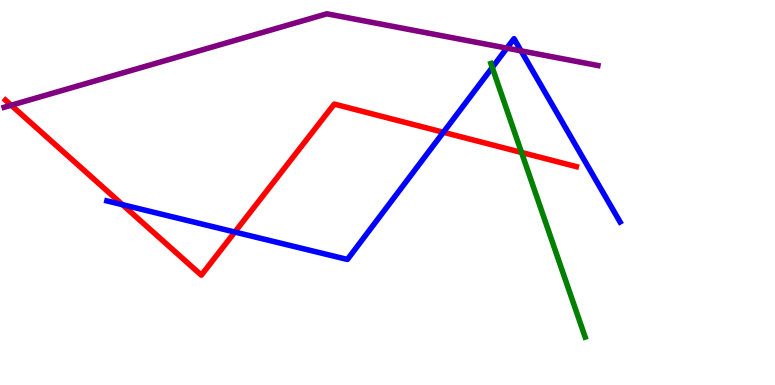[{'lines': ['blue', 'red'], 'intersections': [{'x': 1.58, 'y': 4.68}, {'x': 3.03, 'y': 3.97}, {'x': 5.72, 'y': 6.56}]}, {'lines': ['green', 'red'], 'intersections': [{'x': 6.73, 'y': 6.04}]}, {'lines': ['purple', 'red'], 'intersections': [{'x': 0.144, 'y': 7.27}]}, {'lines': ['blue', 'green'], 'intersections': [{'x': 6.35, 'y': 8.25}]}, {'lines': ['blue', 'purple'], 'intersections': [{'x': 6.54, 'y': 8.75}, {'x': 6.72, 'y': 8.68}]}, {'lines': ['green', 'purple'], 'intersections': []}]